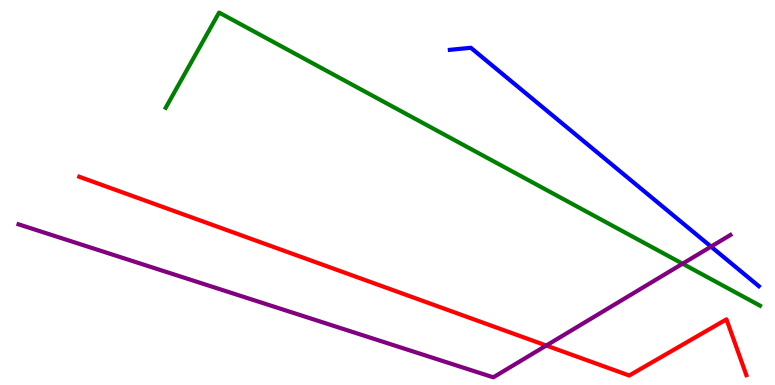[{'lines': ['blue', 'red'], 'intersections': []}, {'lines': ['green', 'red'], 'intersections': []}, {'lines': ['purple', 'red'], 'intersections': [{'x': 7.05, 'y': 1.03}]}, {'lines': ['blue', 'green'], 'intersections': []}, {'lines': ['blue', 'purple'], 'intersections': [{'x': 9.17, 'y': 3.59}]}, {'lines': ['green', 'purple'], 'intersections': [{'x': 8.81, 'y': 3.15}]}]